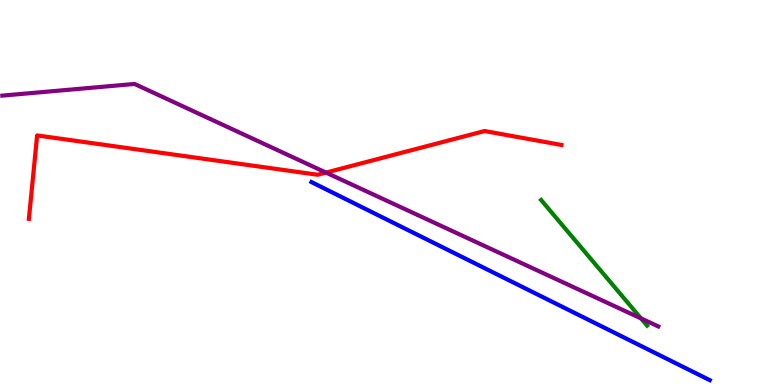[{'lines': ['blue', 'red'], 'intersections': []}, {'lines': ['green', 'red'], 'intersections': []}, {'lines': ['purple', 'red'], 'intersections': [{'x': 4.21, 'y': 5.52}]}, {'lines': ['blue', 'green'], 'intersections': []}, {'lines': ['blue', 'purple'], 'intersections': []}, {'lines': ['green', 'purple'], 'intersections': [{'x': 8.27, 'y': 1.73}]}]